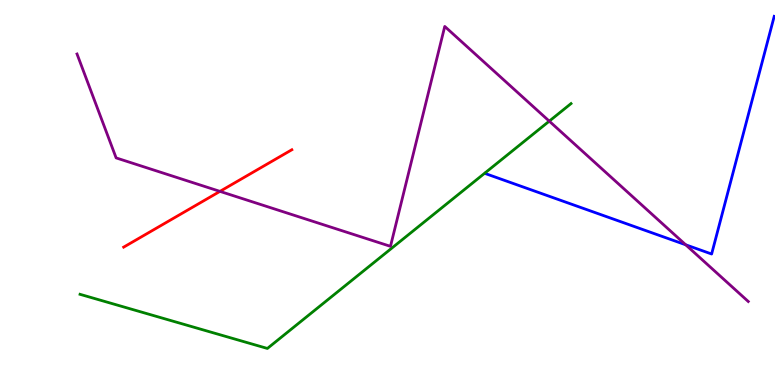[{'lines': ['blue', 'red'], 'intersections': []}, {'lines': ['green', 'red'], 'intersections': []}, {'lines': ['purple', 'red'], 'intersections': [{'x': 2.84, 'y': 5.03}]}, {'lines': ['blue', 'green'], 'intersections': []}, {'lines': ['blue', 'purple'], 'intersections': [{'x': 8.85, 'y': 3.64}]}, {'lines': ['green', 'purple'], 'intersections': [{'x': 7.09, 'y': 6.85}]}]